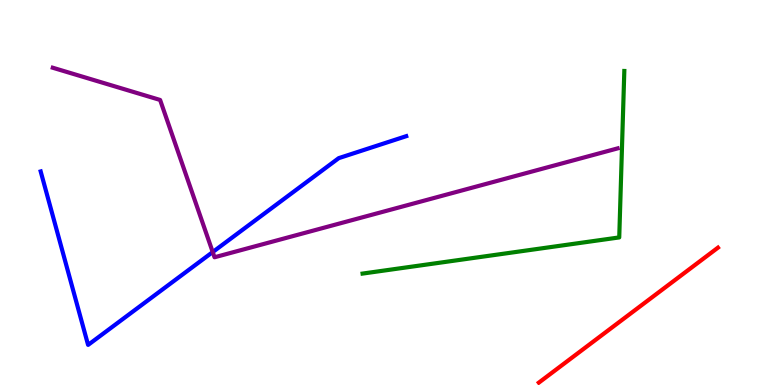[{'lines': ['blue', 'red'], 'intersections': []}, {'lines': ['green', 'red'], 'intersections': []}, {'lines': ['purple', 'red'], 'intersections': []}, {'lines': ['blue', 'green'], 'intersections': []}, {'lines': ['blue', 'purple'], 'intersections': [{'x': 2.74, 'y': 3.45}]}, {'lines': ['green', 'purple'], 'intersections': []}]